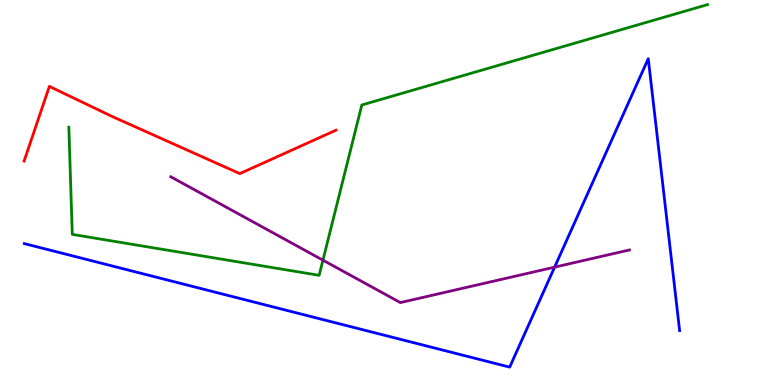[{'lines': ['blue', 'red'], 'intersections': []}, {'lines': ['green', 'red'], 'intersections': []}, {'lines': ['purple', 'red'], 'intersections': []}, {'lines': ['blue', 'green'], 'intersections': []}, {'lines': ['blue', 'purple'], 'intersections': [{'x': 7.16, 'y': 3.06}]}, {'lines': ['green', 'purple'], 'intersections': [{'x': 4.17, 'y': 3.24}]}]